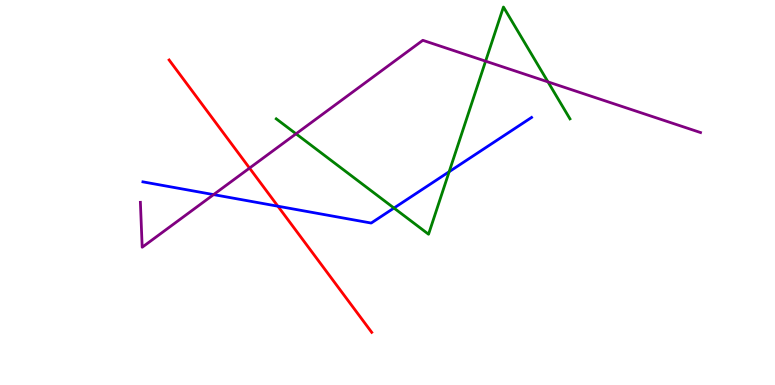[{'lines': ['blue', 'red'], 'intersections': [{'x': 3.59, 'y': 4.64}]}, {'lines': ['green', 'red'], 'intersections': []}, {'lines': ['purple', 'red'], 'intersections': [{'x': 3.22, 'y': 5.63}]}, {'lines': ['blue', 'green'], 'intersections': [{'x': 5.08, 'y': 4.6}, {'x': 5.8, 'y': 5.54}]}, {'lines': ['blue', 'purple'], 'intersections': [{'x': 2.76, 'y': 4.95}]}, {'lines': ['green', 'purple'], 'intersections': [{'x': 3.82, 'y': 6.52}, {'x': 6.27, 'y': 8.41}, {'x': 7.07, 'y': 7.87}]}]